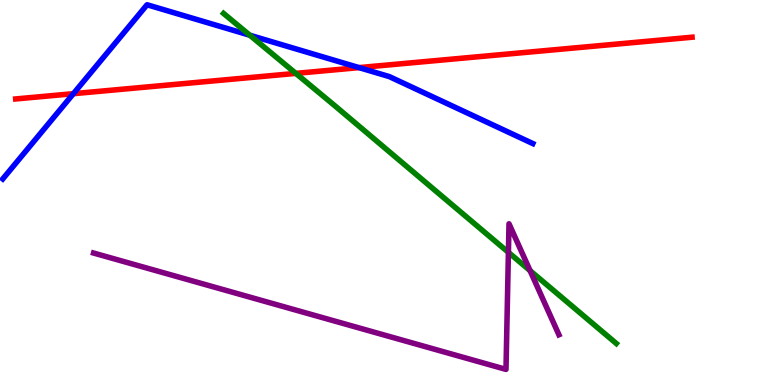[{'lines': ['blue', 'red'], 'intersections': [{'x': 0.947, 'y': 7.57}, {'x': 4.63, 'y': 8.24}]}, {'lines': ['green', 'red'], 'intersections': [{'x': 3.82, 'y': 8.09}]}, {'lines': ['purple', 'red'], 'intersections': []}, {'lines': ['blue', 'green'], 'intersections': [{'x': 3.22, 'y': 9.08}]}, {'lines': ['blue', 'purple'], 'intersections': []}, {'lines': ['green', 'purple'], 'intersections': [{'x': 6.56, 'y': 3.45}, {'x': 6.84, 'y': 2.97}]}]